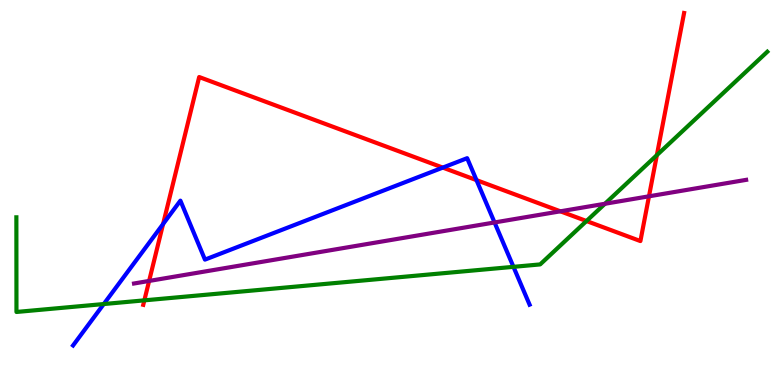[{'lines': ['blue', 'red'], 'intersections': [{'x': 2.1, 'y': 4.18}, {'x': 5.71, 'y': 5.65}, {'x': 6.15, 'y': 5.32}]}, {'lines': ['green', 'red'], 'intersections': [{'x': 1.86, 'y': 2.2}, {'x': 7.57, 'y': 4.26}, {'x': 8.48, 'y': 5.97}]}, {'lines': ['purple', 'red'], 'intersections': [{'x': 1.92, 'y': 2.7}, {'x': 7.23, 'y': 4.51}, {'x': 8.37, 'y': 4.9}]}, {'lines': ['blue', 'green'], 'intersections': [{'x': 1.34, 'y': 2.1}, {'x': 6.63, 'y': 3.07}]}, {'lines': ['blue', 'purple'], 'intersections': [{'x': 6.38, 'y': 4.22}]}, {'lines': ['green', 'purple'], 'intersections': [{'x': 7.81, 'y': 4.71}]}]